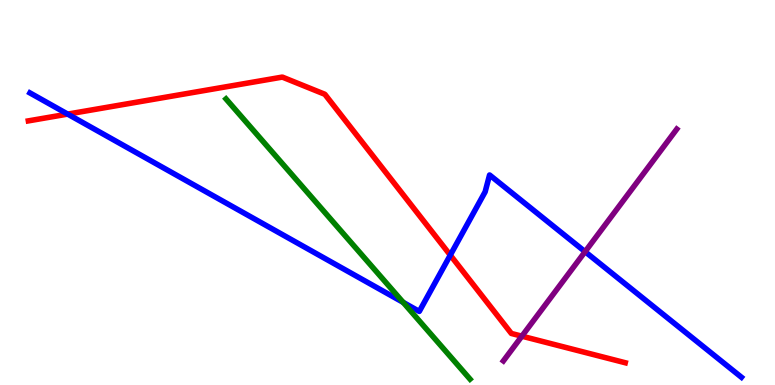[{'lines': ['blue', 'red'], 'intersections': [{'x': 0.873, 'y': 7.04}, {'x': 5.81, 'y': 3.37}]}, {'lines': ['green', 'red'], 'intersections': []}, {'lines': ['purple', 'red'], 'intersections': [{'x': 6.73, 'y': 1.27}]}, {'lines': ['blue', 'green'], 'intersections': [{'x': 5.2, 'y': 2.15}]}, {'lines': ['blue', 'purple'], 'intersections': [{'x': 7.55, 'y': 3.46}]}, {'lines': ['green', 'purple'], 'intersections': []}]